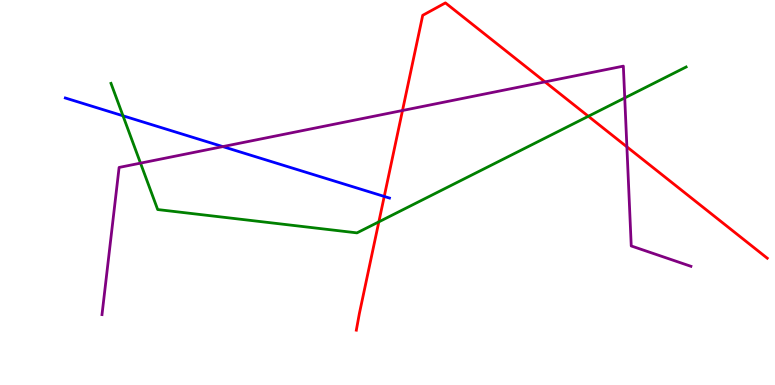[{'lines': ['blue', 'red'], 'intersections': [{'x': 4.96, 'y': 4.9}]}, {'lines': ['green', 'red'], 'intersections': [{'x': 4.89, 'y': 4.24}, {'x': 7.59, 'y': 6.98}]}, {'lines': ['purple', 'red'], 'intersections': [{'x': 5.19, 'y': 7.13}, {'x': 7.03, 'y': 7.87}, {'x': 8.09, 'y': 6.19}]}, {'lines': ['blue', 'green'], 'intersections': [{'x': 1.59, 'y': 6.99}]}, {'lines': ['blue', 'purple'], 'intersections': [{'x': 2.87, 'y': 6.19}]}, {'lines': ['green', 'purple'], 'intersections': [{'x': 1.81, 'y': 5.76}, {'x': 8.06, 'y': 7.46}]}]